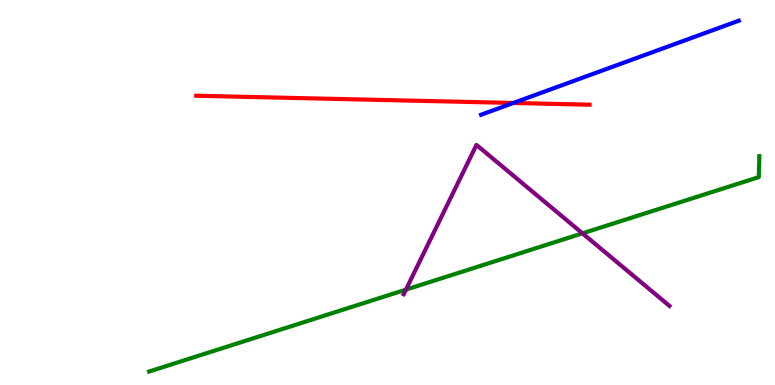[{'lines': ['blue', 'red'], 'intersections': [{'x': 6.62, 'y': 7.33}]}, {'lines': ['green', 'red'], 'intersections': []}, {'lines': ['purple', 'red'], 'intersections': []}, {'lines': ['blue', 'green'], 'intersections': []}, {'lines': ['blue', 'purple'], 'intersections': []}, {'lines': ['green', 'purple'], 'intersections': [{'x': 5.24, 'y': 2.48}, {'x': 7.52, 'y': 3.94}]}]